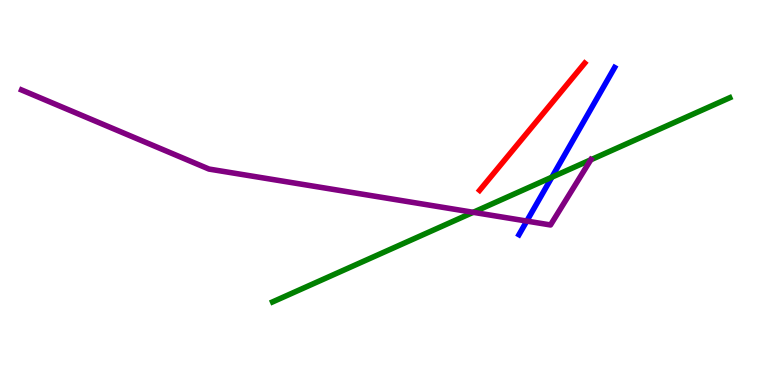[{'lines': ['blue', 'red'], 'intersections': []}, {'lines': ['green', 'red'], 'intersections': []}, {'lines': ['purple', 'red'], 'intersections': []}, {'lines': ['blue', 'green'], 'intersections': [{'x': 7.12, 'y': 5.4}]}, {'lines': ['blue', 'purple'], 'intersections': [{'x': 6.8, 'y': 4.26}]}, {'lines': ['green', 'purple'], 'intersections': [{'x': 6.11, 'y': 4.49}, {'x': 7.62, 'y': 5.85}]}]